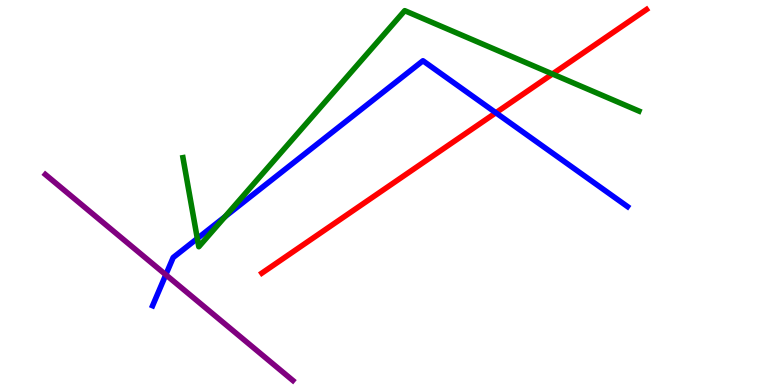[{'lines': ['blue', 'red'], 'intersections': [{'x': 6.4, 'y': 7.07}]}, {'lines': ['green', 'red'], 'intersections': [{'x': 7.13, 'y': 8.08}]}, {'lines': ['purple', 'red'], 'intersections': []}, {'lines': ['blue', 'green'], 'intersections': [{'x': 2.55, 'y': 3.81}, {'x': 2.9, 'y': 4.37}]}, {'lines': ['blue', 'purple'], 'intersections': [{'x': 2.14, 'y': 2.86}]}, {'lines': ['green', 'purple'], 'intersections': []}]